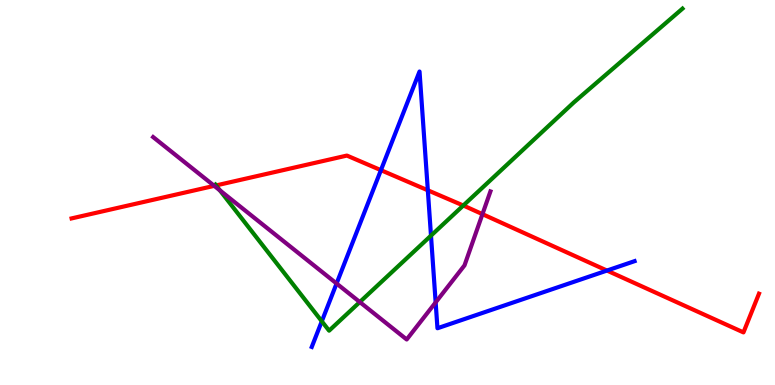[{'lines': ['blue', 'red'], 'intersections': [{'x': 4.92, 'y': 5.58}, {'x': 5.52, 'y': 5.06}, {'x': 7.83, 'y': 2.97}]}, {'lines': ['green', 'red'], 'intersections': [{'x': 2.79, 'y': 5.18}, {'x': 5.98, 'y': 4.66}]}, {'lines': ['purple', 'red'], 'intersections': [{'x': 2.76, 'y': 5.17}, {'x': 6.23, 'y': 4.44}]}, {'lines': ['blue', 'green'], 'intersections': [{'x': 4.15, 'y': 1.65}, {'x': 5.56, 'y': 3.88}]}, {'lines': ['blue', 'purple'], 'intersections': [{'x': 4.34, 'y': 2.64}, {'x': 5.62, 'y': 2.15}]}, {'lines': ['green', 'purple'], 'intersections': [{'x': 2.84, 'y': 5.06}, {'x': 4.64, 'y': 2.15}]}]